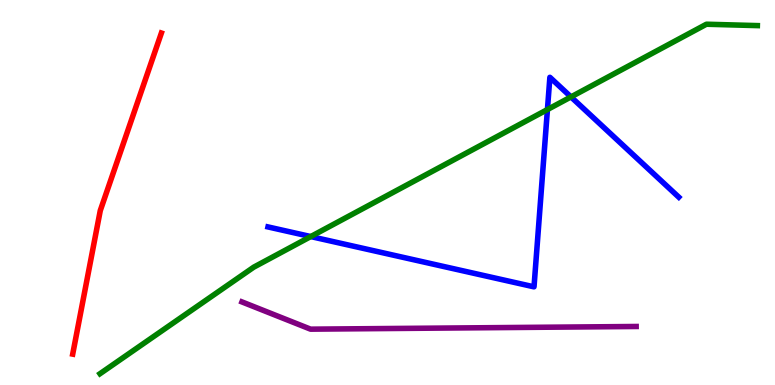[{'lines': ['blue', 'red'], 'intersections': []}, {'lines': ['green', 'red'], 'intersections': []}, {'lines': ['purple', 'red'], 'intersections': []}, {'lines': ['blue', 'green'], 'intersections': [{'x': 4.01, 'y': 3.86}, {'x': 7.06, 'y': 7.15}, {'x': 7.37, 'y': 7.48}]}, {'lines': ['blue', 'purple'], 'intersections': []}, {'lines': ['green', 'purple'], 'intersections': []}]